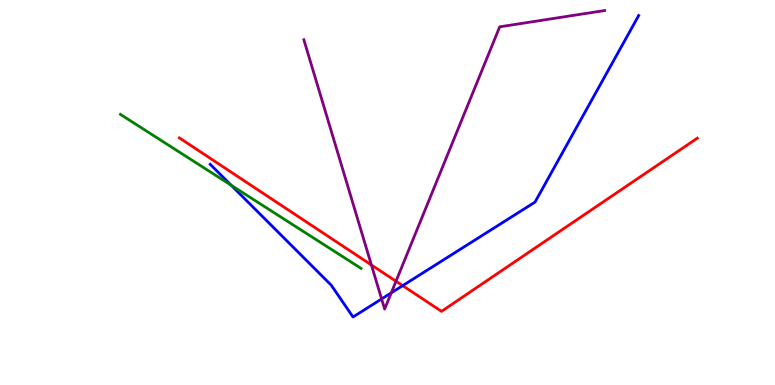[{'lines': ['blue', 'red'], 'intersections': [{'x': 5.2, 'y': 2.58}]}, {'lines': ['green', 'red'], 'intersections': []}, {'lines': ['purple', 'red'], 'intersections': [{'x': 4.79, 'y': 3.12}, {'x': 5.11, 'y': 2.7}]}, {'lines': ['blue', 'green'], 'intersections': [{'x': 2.98, 'y': 5.19}]}, {'lines': ['blue', 'purple'], 'intersections': [{'x': 4.92, 'y': 2.23}, {'x': 5.05, 'y': 2.39}]}, {'lines': ['green', 'purple'], 'intersections': []}]